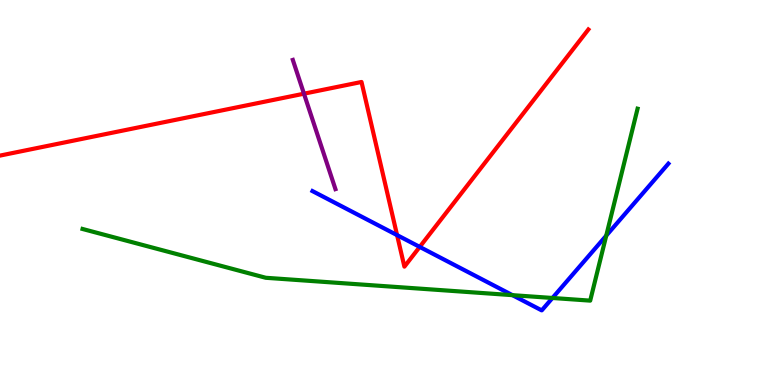[{'lines': ['blue', 'red'], 'intersections': [{'x': 5.12, 'y': 3.89}, {'x': 5.42, 'y': 3.59}]}, {'lines': ['green', 'red'], 'intersections': []}, {'lines': ['purple', 'red'], 'intersections': [{'x': 3.92, 'y': 7.57}]}, {'lines': ['blue', 'green'], 'intersections': [{'x': 6.61, 'y': 2.33}, {'x': 7.13, 'y': 2.26}, {'x': 7.82, 'y': 3.88}]}, {'lines': ['blue', 'purple'], 'intersections': []}, {'lines': ['green', 'purple'], 'intersections': []}]